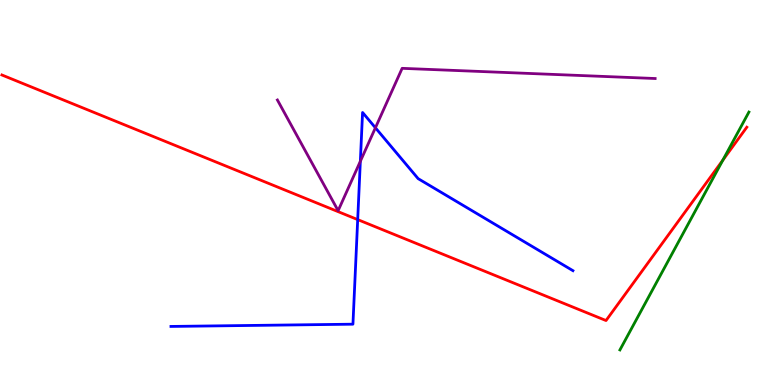[{'lines': ['blue', 'red'], 'intersections': [{'x': 4.62, 'y': 4.3}]}, {'lines': ['green', 'red'], 'intersections': [{'x': 9.33, 'y': 5.84}]}, {'lines': ['purple', 'red'], 'intersections': []}, {'lines': ['blue', 'green'], 'intersections': []}, {'lines': ['blue', 'purple'], 'intersections': [{'x': 4.65, 'y': 5.81}, {'x': 4.84, 'y': 6.68}]}, {'lines': ['green', 'purple'], 'intersections': []}]